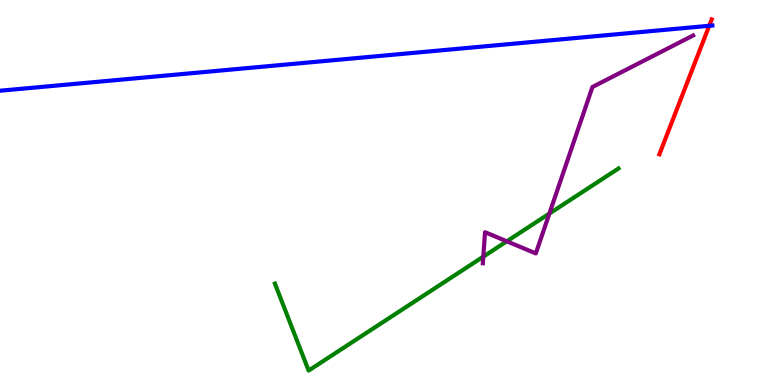[{'lines': ['blue', 'red'], 'intersections': [{'x': 9.15, 'y': 9.33}]}, {'lines': ['green', 'red'], 'intersections': []}, {'lines': ['purple', 'red'], 'intersections': []}, {'lines': ['blue', 'green'], 'intersections': []}, {'lines': ['blue', 'purple'], 'intersections': []}, {'lines': ['green', 'purple'], 'intersections': [{'x': 6.24, 'y': 3.33}, {'x': 6.54, 'y': 3.73}, {'x': 7.09, 'y': 4.45}]}]